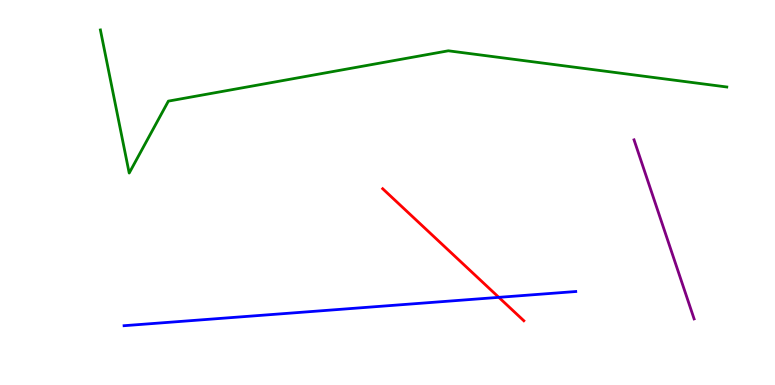[{'lines': ['blue', 'red'], 'intersections': [{'x': 6.44, 'y': 2.28}]}, {'lines': ['green', 'red'], 'intersections': []}, {'lines': ['purple', 'red'], 'intersections': []}, {'lines': ['blue', 'green'], 'intersections': []}, {'lines': ['blue', 'purple'], 'intersections': []}, {'lines': ['green', 'purple'], 'intersections': []}]